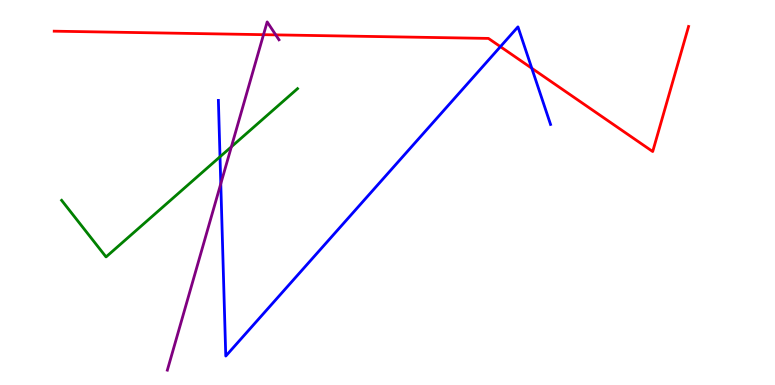[{'lines': ['blue', 'red'], 'intersections': [{'x': 6.46, 'y': 8.79}, {'x': 6.86, 'y': 8.23}]}, {'lines': ['green', 'red'], 'intersections': []}, {'lines': ['purple', 'red'], 'intersections': [{'x': 3.4, 'y': 9.1}, {'x': 3.56, 'y': 9.09}]}, {'lines': ['blue', 'green'], 'intersections': [{'x': 2.84, 'y': 5.93}]}, {'lines': ['blue', 'purple'], 'intersections': [{'x': 2.85, 'y': 5.23}]}, {'lines': ['green', 'purple'], 'intersections': [{'x': 2.99, 'y': 6.19}]}]